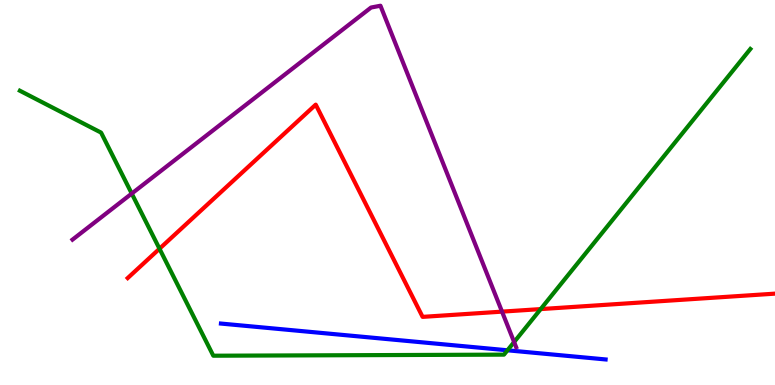[{'lines': ['blue', 'red'], 'intersections': []}, {'lines': ['green', 'red'], 'intersections': [{'x': 2.06, 'y': 3.54}, {'x': 6.98, 'y': 1.97}]}, {'lines': ['purple', 'red'], 'intersections': [{'x': 6.48, 'y': 1.91}]}, {'lines': ['blue', 'green'], 'intersections': [{'x': 6.55, 'y': 0.901}]}, {'lines': ['blue', 'purple'], 'intersections': []}, {'lines': ['green', 'purple'], 'intersections': [{'x': 1.7, 'y': 4.97}, {'x': 6.63, 'y': 1.12}]}]